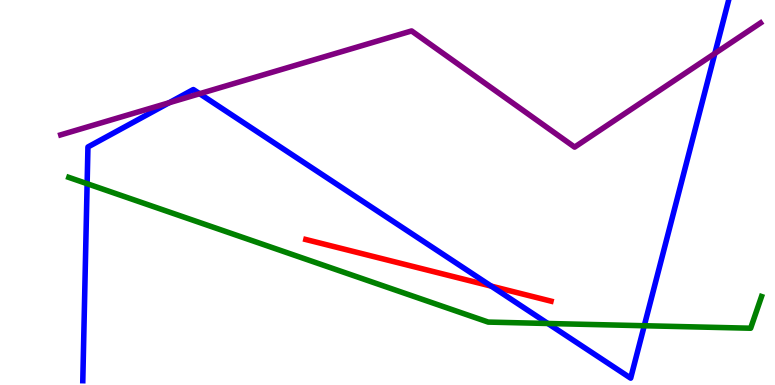[{'lines': ['blue', 'red'], 'intersections': [{'x': 6.34, 'y': 2.57}]}, {'lines': ['green', 'red'], 'intersections': []}, {'lines': ['purple', 'red'], 'intersections': []}, {'lines': ['blue', 'green'], 'intersections': [{'x': 1.12, 'y': 5.23}, {'x': 7.07, 'y': 1.6}, {'x': 8.31, 'y': 1.54}]}, {'lines': ['blue', 'purple'], 'intersections': [{'x': 2.18, 'y': 7.33}, {'x': 2.58, 'y': 7.57}, {'x': 9.22, 'y': 8.61}]}, {'lines': ['green', 'purple'], 'intersections': []}]